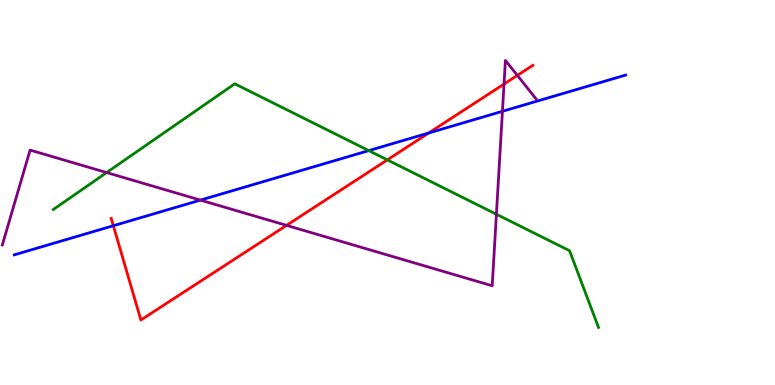[{'lines': ['blue', 'red'], 'intersections': [{'x': 1.46, 'y': 4.14}, {'x': 5.53, 'y': 6.55}]}, {'lines': ['green', 'red'], 'intersections': [{'x': 5.0, 'y': 5.85}]}, {'lines': ['purple', 'red'], 'intersections': [{'x': 3.7, 'y': 4.15}, {'x': 6.5, 'y': 7.82}, {'x': 6.68, 'y': 8.04}]}, {'lines': ['blue', 'green'], 'intersections': [{'x': 4.76, 'y': 6.09}]}, {'lines': ['blue', 'purple'], 'intersections': [{'x': 2.59, 'y': 4.8}, {'x': 6.48, 'y': 7.11}]}, {'lines': ['green', 'purple'], 'intersections': [{'x': 1.38, 'y': 5.52}, {'x': 6.41, 'y': 4.44}]}]